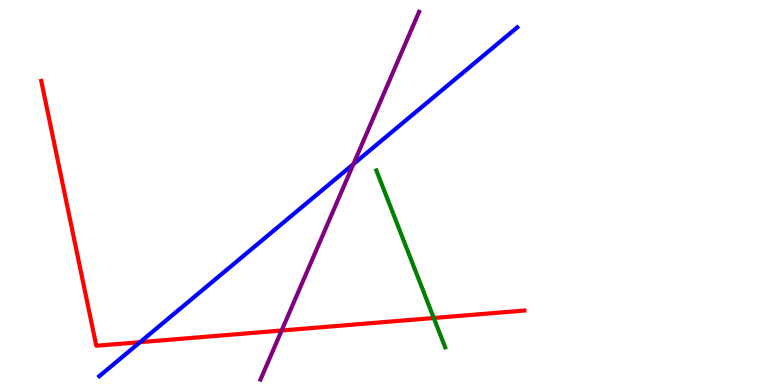[{'lines': ['blue', 'red'], 'intersections': [{'x': 1.81, 'y': 1.11}]}, {'lines': ['green', 'red'], 'intersections': [{'x': 5.6, 'y': 1.74}]}, {'lines': ['purple', 'red'], 'intersections': [{'x': 3.63, 'y': 1.42}]}, {'lines': ['blue', 'green'], 'intersections': []}, {'lines': ['blue', 'purple'], 'intersections': [{'x': 4.56, 'y': 5.74}]}, {'lines': ['green', 'purple'], 'intersections': []}]